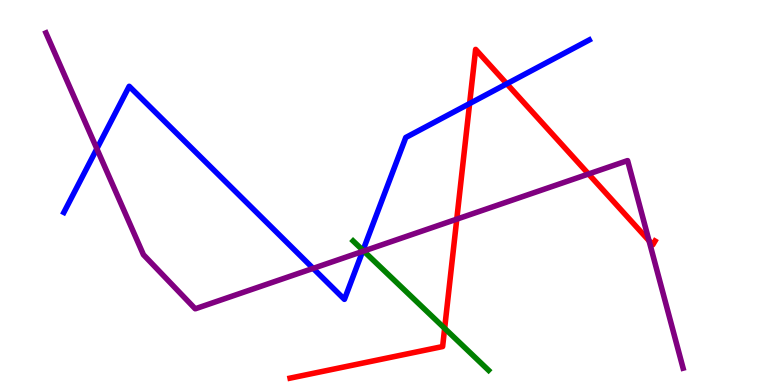[{'lines': ['blue', 'red'], 'intersections': [{'x': 6.06, 'y': 7.31}, {'x': 6.54, 'y': 7.82}]}, {'lines': ['green', 'red'], 'intersections': [{'x': 5.74, 'y': 1.47}]}, {'lines': ['purple', 'red'], 'intersections': [{'x': 5.89, 'y': 4.31}, {'x': 7.59, 'y': 5.48}, {'x': 8.37, 'y': 3.75}]}, {'lines': ['blue', 'green'], 'intersections': [{'x': 4.68, 'y': 3.5}]}, {'lines': ['blue', 'purple'], 'intersections': [{'x': 1.25, 'y': 6.14}, {'x': 4.04, 'y': 3.03}, {'x': 4.68, 'y': 3.47}]}, {'lines': ['green', 'purple'], 'intersections': [{'x': 4.69, 'y': 3.48}]}]